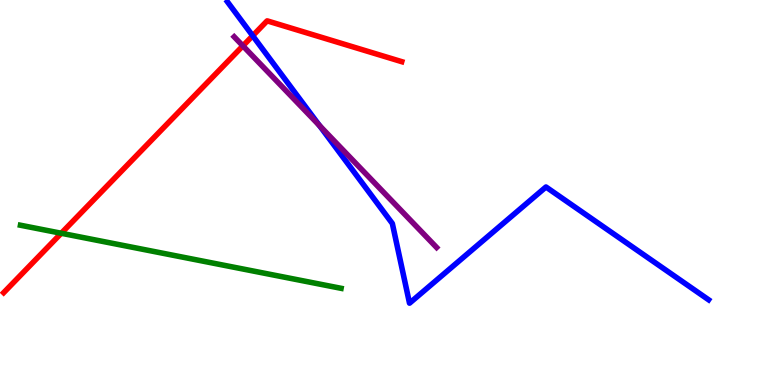[{'lines': ['blue', 'red'], 'intersections': [{'x': 3.26, 'y': 9.07}]}, {'lines': ['green', 'red'], 'intersections': [{'x': 0.79, 'y': 3.94}]}, {'lines': ['purple', 'red'], 'intersections': [{'x': 3.13, 'y': 8.81}]}, {'lines': ['blue', 'green'], 'intersections': []}, {'lines': ['blue', 'purple'], 'intersections': [{'x': 4.12, 'y': 6.74}]}, {'lines': ['green', 'purple'], 'intersections': []}]